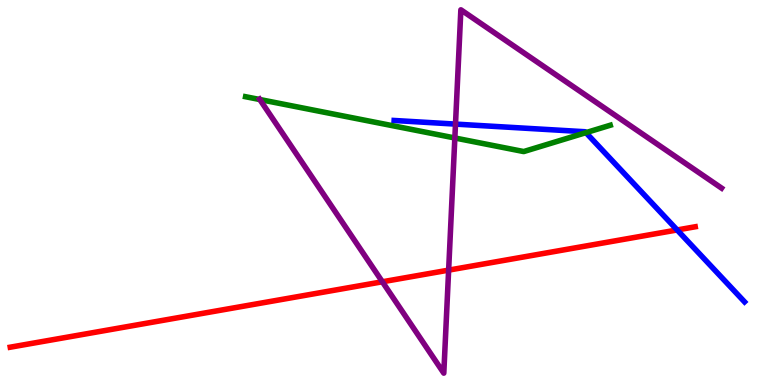[{'lines': ['blue', 'red'], 'intersections': [{'x': 8.74, 'y': 4.03}]}, {'lines': ['green', 'red'], 'intersections': []}, {'lines': ['purple', 'red'], 'intersections': [{'x': 4.93, 'y': 2.68}, {'x': 5.79, 'y': 2.98}]}, {'lines': ['blue', 'green'], 'intersections': [{'x': 7.56, 'y': 6.55}]}, {'lines': ['blue', 'purple'], 'intersections': [{'x': 5.88, 'y': 6.78}]}, {'lines': ['green', 'purple'], 'intersections': [{'x': 3.35, 'y': 7.41}, {'x': 5.87, 'y': 6.42}]}]